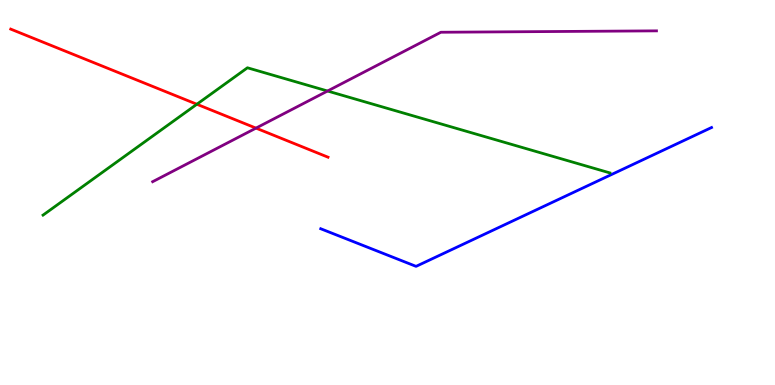[{'lines': ['blue', 'red'], 'intersections': []}, {'lines': ['green', 'red'], 'intersections': [{'x': 2.54, 'y': 7.29}]}, {'lines': ['purple', 'red'], 'intersections': [{'x': 3.3, 'y': 6.67}]}, {'lines': ['blue', 'green'], 'intersections': []}, {'lines': ['blue', 'purple'], 'intersections': []}, {'lines': ['green', 'purple'], 'intersections': [{'x': 4.23, 'y': 7.64}]}]